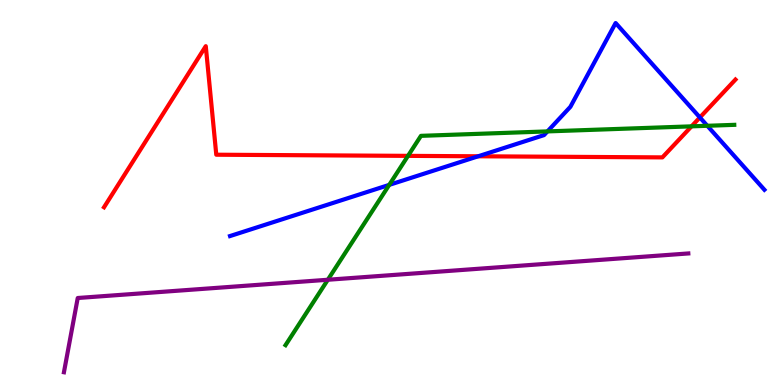[{'lines': ['blue', 'red'], 'intersections': [{'x': 6.17, 'y': 5.94}, {'x': 9.03, 'y': 6.95}]}, {'lines': ['green', 'red'], 'intersections': [{'x': 5.26, 'y': 5.95}, {'x': 8.92, 'y': 6.72}]}, {'lines': ['purple', 'red'], 'intersections': []}, {'lines': ['blue', 'green'], 'intersections': [{'x': 5.02, 'y': 5.2}, {'x': 7.06, 'y': 6.59}, {'x': 9.13, 'y': 6.73}]}, {'lines': ['blue', 'purple'], 'intersections': []}, {'lines': ['green', 'purple'], 'intersections': [{'x': 4.23, 'y': 2.73}]}]